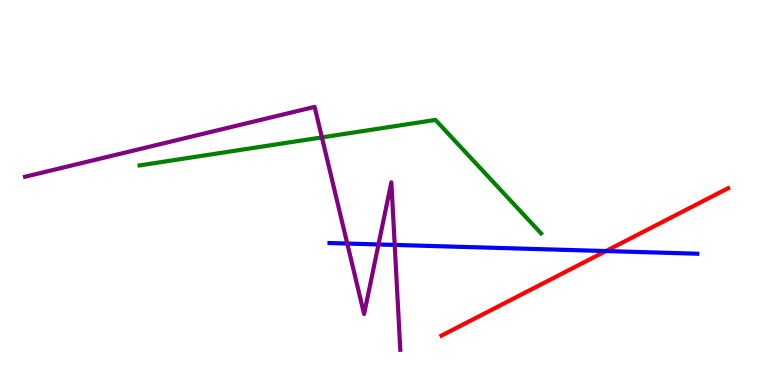[{'lines': ['blue', 'red'], 'intersections': [{'x': 7.82, 'y': 3.48}]}, {'lines': ['green', 'red'], 'intersections': []}, {'lines': ['purple', 'red'], 'intersections': []}, {'lines': ['blue', 'green'], 'intersections': []}, {'lines': ['blue', 'purple'], 'intersections': [{'x': 4.48, 'y': 3.67}, {'x': 4.88, 'y': 3.65}, {'x': 5.09, 'y': 3.64}]}, {'lines': ['green', 'purple'], 'intersections': [{'x': 4.15, 'y': 6.43}]}]